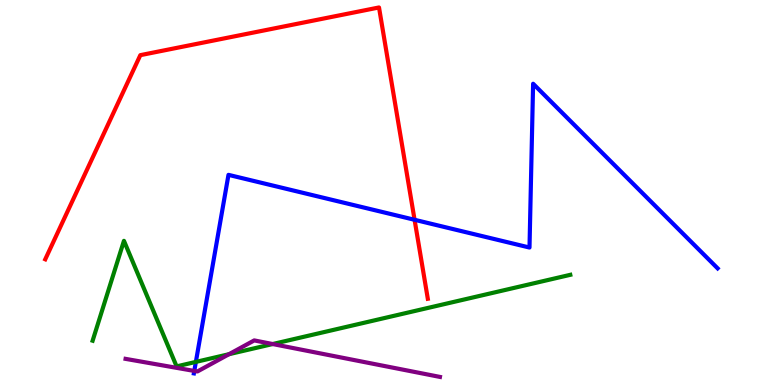[{'lines': ['blue', 'red'], 'intersections': [{'x': 5.35, 'y': 4.29}]}, {'lines': ['green', 'red'], 'intersections': []}, {'lines': ['purple', 'red'], 'intersections': []}, {'lines': ['blue', 'green'], 'intersections': [{'x': 2.53, 'y': 0.6}]}, {'lines': ['blue', 'purple'], 'intersections': [{'x': 2.51, 'y': 0.365}]}, {'lines': ['green', 'purple'], 'intersections': [{'x': 2.96, 'y': 0.8}, {'x': 3.52, 'y': 1.06}]}]